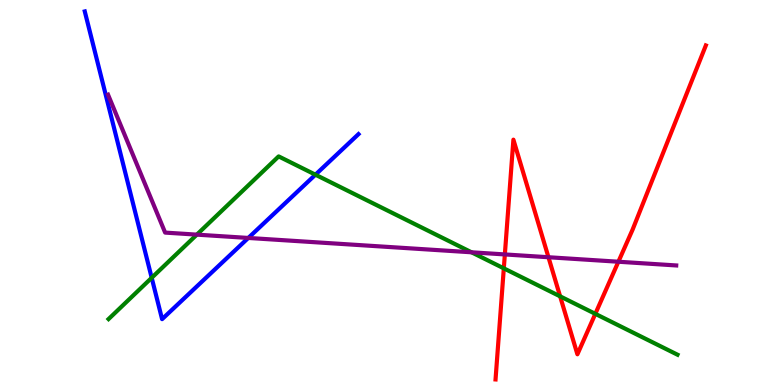[{'lines': ['blue', 'red'], 'intersections': []}, {'lines': ['green', 'red'], 'intersections': [{'x': 6.5, 'y': 3.03}, {'x': 7.23, 'y': 2.3}, {'x': 7.68, 'y': 1.85}]}, {'lines': ['purple', 'red'], 'intersections': [{'x': 6.51, 'y': 3.39}, {'x': 7.08, 'y': 3.32}, {'x': 7.98, 'y': 3.2}]}, {'lines': ['blue', 'green'], 'intersections': [{'x': 1.96, 'y': 2.78}, {'x': 4.07, 'y': 5.46}]}, {'lines': ['blue', 'purple'], 'intersections': [{'x': 3.2, 'y': 3.82}]}, {'lines': ['green', 'purple'], 'intersections': [{'x': 2.54, 'y': 3.91}, {'x': 6.08, 'y': 3.45}]}]